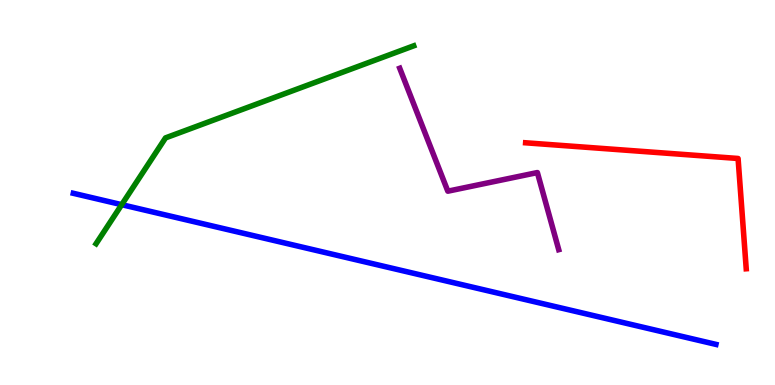[{'lines': ['blue', 'red'], 'intersections': []}, {'lines': ['green', 'red'], 'intersections': []}, {'lines': ['purple', 'red'], 'intersections': []}, {'lines': ['blue', 'green'], 'intersections': [{'x': 1.57, 'y': 4.68}]}, {'lines': ['blue', 'purple'], 'intersections': []}, {'lines': ['green', 'purple'], 'intersections': []}]